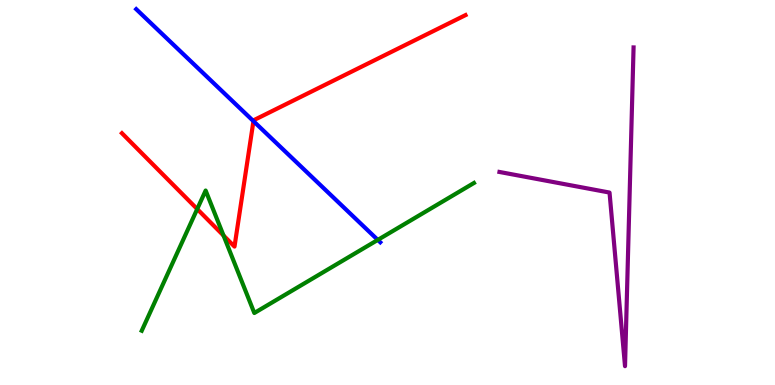[{'lines': ['blue', 'red'], 'intersections': [{'x': 3.27, 'y': 6.85}]}, {'lines': ['green', 'red'], 'intersections': [{'x': 2.54, 'y': 4.57}, {'x': 2.88, 'y': 3.88}]}, {'lines': ['purple', 'red'], 'intersections': []}, {'lines': ['blue', 'green'], 'intersections': [{'x': 4.87, 'y': 3.77}]}, {'lines': ['blue', 'purple'], 'intersections': []}, {'lines': ['green', 'purple'], 'intersections': []}]